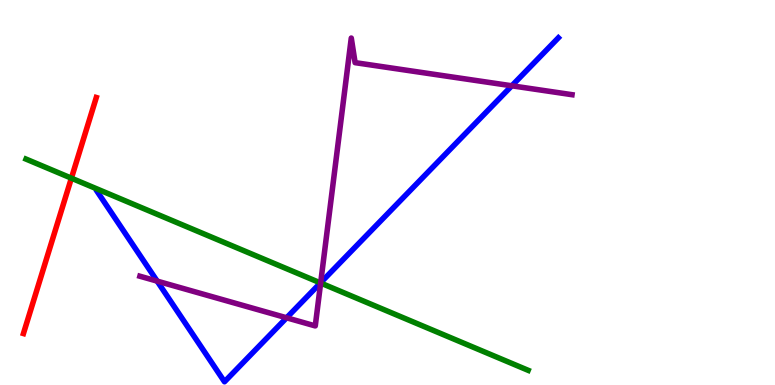[{'lines': ['blue', 'red'], 'intersections': []}, {'lines': ['green', 'red'], 'intersections': [{'x': 0.921, 'y': 5.37}]}, {'lines': ['purple', 'red'], 'intersections': []}, {'lines': ['blue', 'green'], 'intersections': [{'x': 4.13, 'y': 2.65}]}, {'lines': ['blue', 'purple'], 'intersections': [{'x': 2.03, 'y': 2.7}, {'x': 3.7, 'y': 1.75}, {'x': 4.14, 'y': 2.66}, {'x': 6.6, 'y': 7.77}]}, {'lines': ['green', 'purple'], 'intersections': [{'x': 4.14, 'y': 2.65}]}]